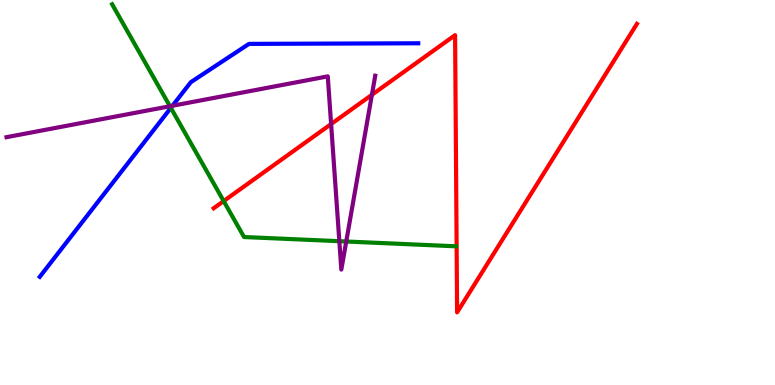[{'lines': ['blue', 'red'], 'intersections': []}, {'lines': ['green', 'red'], 'intersections': [{'x': 2.89, 'y': 4.78}]}, {'lines': ['purple', 'red'], 'intersections': [{'x': 4.27, 'y': 6.78}, {'x': 4.8, 'y': 7.54}]}, {'lines': ['blue', 'green'], 'intersections': [{'x': 2.2, 'y': 7.2}]}, {'lines': ['blue', 'purple'], 'intersections': [{'x': 2.23, 'y': 7.25}]}, {'lines': ['green', 'purple'], 'intersections': [{'x': 2.19, 'y': 7.24}, {'x': 4.38, 'y': 3.74}, {'x': 4.47, 'y': 3.73}]}]